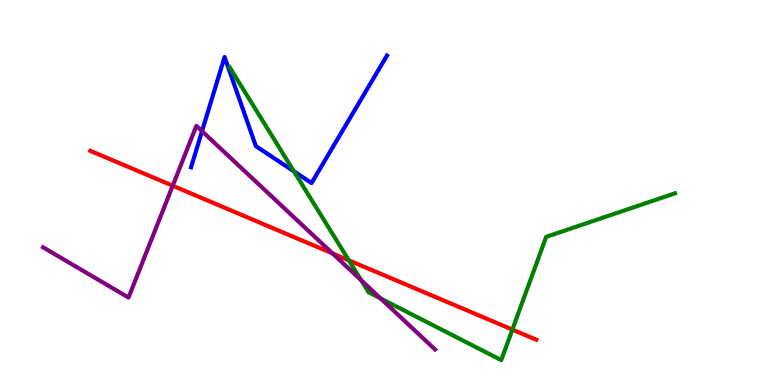[{'lines': ['blue', 'red'], 'intersections': []}, {'lines': ['green', 'red'], 'intersections': [{'x': 4.5, 'y': 3.24}, {'x': 6.61, 'y': 1.44}]}, {'lines': ['purple', 'red'], 'intersections': [{'x': 2.23, 'y': 5.18}, {'x': 4.29, 'y': 3.42}]}, {'lines': ['blue', 'green'], 'intersections': [{'x': 3.79, 'y': 5.55}]}, {'lines': ['blue', 'purple'], 'intersections': [{'x': 2.61, 'y': 6.59}]}, {'lines': ['green', 'purple'], 'intersections': [{'x': 4.66, 'y': 2.72}, {'x': 4.91, 'y': 2.25}]}]